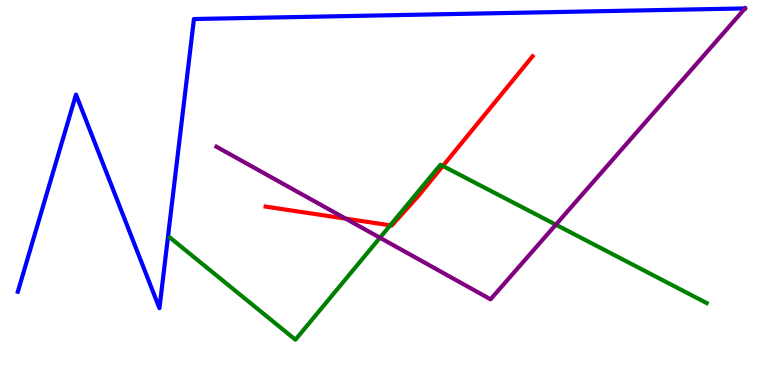[{'lines': ['blue', 'red'], 'intersections': []}, {'lines': ['green', 'red'], 'intersections': [{'x': 5.04, 'y': 4.15}, {'x': 5.71, 'y': 5.69}]}, {'lines': ['purple', 'red'], 'intersections': [{'x': 4.46, 'y': 4.32}]}, {'lines': ['blue', 'green'], 'intersections': []}, {'lines': ['blue', 'purple'], 'intersections': []}, {'lines': ['green', 'purple'], 'intersections': [{'x': 4.9, 'y': 3.82}, {'x': 7.17, 'y': 4.16}]}]